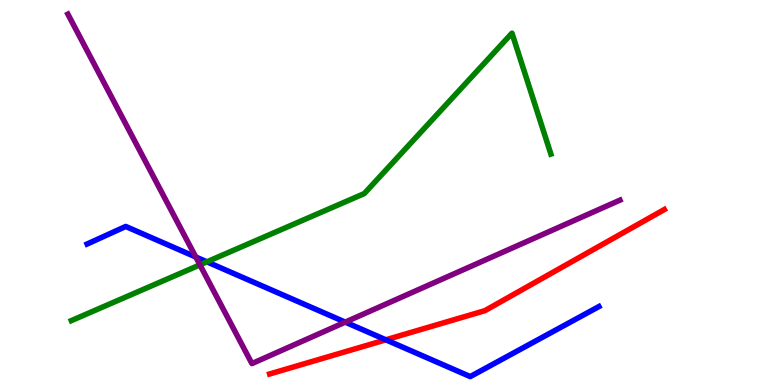[{'lines': ['blue', 'red'], 'intersections': [{'x': 4.98, 'y': 1.17}]}, {'lines': ['green', 'red'], 'intersections': []}, {'lines': ['purple', 'red'], 'intersections': []}, {'lines': ['blue', 'green'], 'intersections': [{'x': 2.67, 'y': 3.2}]}, {'lines': ['blue', 'purple'], 'intersections': [{'x': 2.53, 'y': 3.32}, {'x': 4.46, 'y': 1.63}]}, {'lines': ['green', 'purple'], 'intersections': [{'x': 2.58, 'y': 3.12}]}]